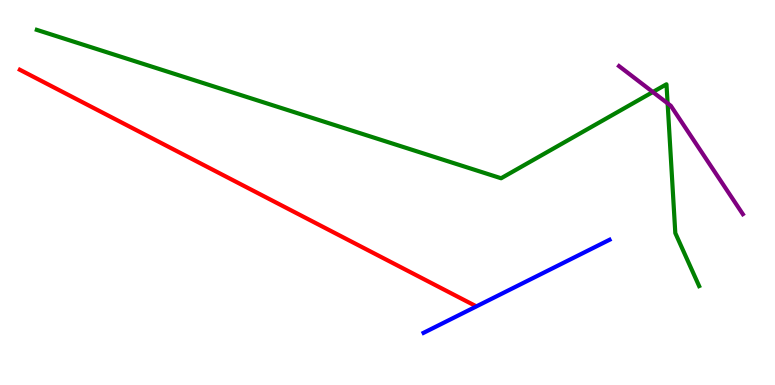[{'lines': ['blue', 'red'], 'intersections': []}, {'lines': ['green', 'red'], 'intersections': []}, {'lines': ['purple', 'red'], 'intersections': []}, {'lines': ['blue', 'green'], 'intersections': []}, {'lines': ['blue', 'purple'], 'intersections': []}, {'lines': ['green', 'purple'], 'intersections': [{'x': 8.42, 'y': 7.61}, {'x': 8.61, 'y': 7.32}]}]